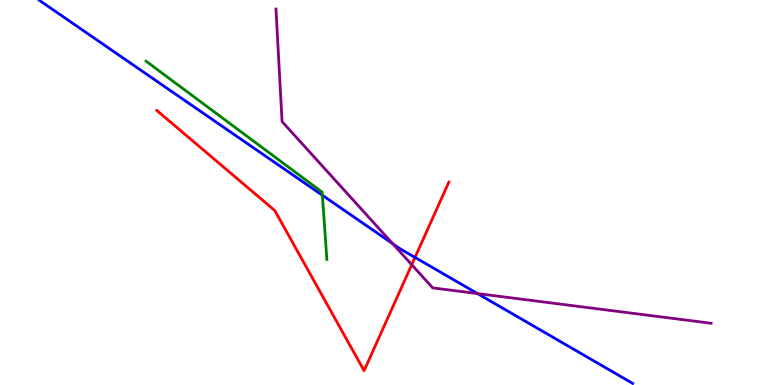[{'lines': ['blue', 'red'], 'intersections': [{'x': 5.35, 'y': 3.31}]}, {'lines': ['green', 'red'], 'intersections': []}, {'lines': ['purple', 'red'], 'intersections': [{'x': 5.31, 'y': 3.12}]}, {'lines': ['blue', 'green'], 'intersections': [{'x': 4.16, 'y': 4.93}]}, {'lines': ['blue', 'purple'], 'intersections': [{'x': 5.07, 'y': 3.67}, {'x': 6.16, 'y': 2.37}]}, {'lines': ['green', 'purple'], 'intersections': []}]